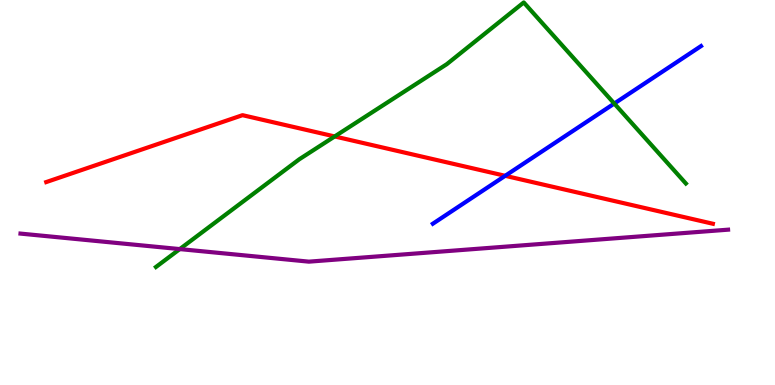[{'lines': ['blue', 'red'], 'intersections': [{'x': 6.52, 'y': 5.43}]}, {'lines': ['green', 'red'], 'intersections': [{'x': 4.32, 'y': 6.46}]}, {'lines': ['purple', 'red'], 'intersections': []}, {'lines': ['blue', 'green'], 'intersections': [{'x': 7.93, 'y': 7.31}]}, {'lines': ['blue', 'purple'], 'intersections': []}, {'lines': ['green', 'purple'], 'intersections': [{'x': 2.32, 'y': 3.53}]}]